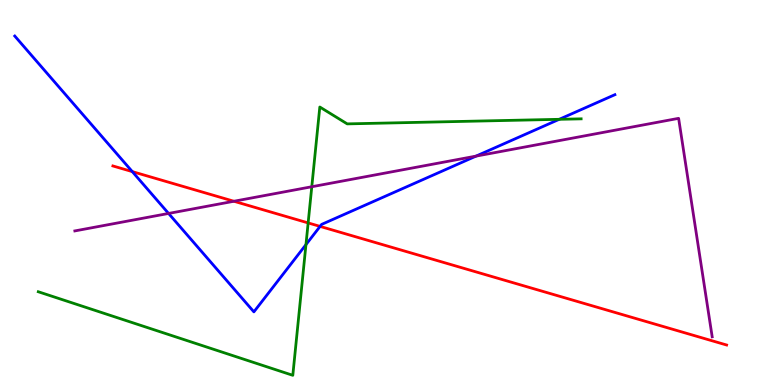[{'lines': ['blue', 'red'], 'intersections': [{'x': 1.71, 'y': 5.54}, {'x': 4.13, 'y': 4.12}]}, {'lines': ['green', 'red'], 'intersections': [{'x': 3.98, 'y': 4.21}]}, {'lines': ['purple', 'red'], 'intersections': [{'x': 3.02, 'y': 4.77}]}, {'lines': ['blue', 'green'], 'intersections': [{'x': 3.95, 'y': 3.65}, {'x': 7.22, 'y': 6.9}]}, {'lines': ['blue', 'purple'], 'intersections': [{'x': 2.18, 'y': 4.46}, {'x': 6.14, 'y': 5.94}]}, {'lines': ['green', 'purple'], 'intersections': [{'x': 4.02, 'y': 5.15}]}]